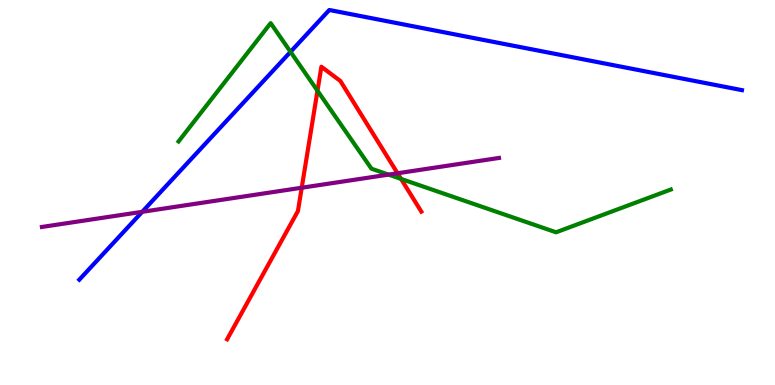[{'lines': ['blue', 'red'], 'intersections': []}, {'lines': ['green', 'red'], 'intersections': [{'x': 4.1, 'y': 7.64}, {'x': 5.17, 'y': 5.35}]}, {'lines': ['purple', 'red'], 'intersections': [{'x': 3.89, 'y': 5.12}, {'x': 5.13, 'y': 5.5}]}, {'lines': ['blue', 'green'], 'intersections': [{'x': 3.75, 'y': 8.65}]}, {'lines': ['blue', 'purple'], 'intersections': [{'x': 1.84, 'y': 4.5}]}, {'lines': ['green', 'purple'], 'intersections': [{'x': 5.01, 'y': 5.46}]}]